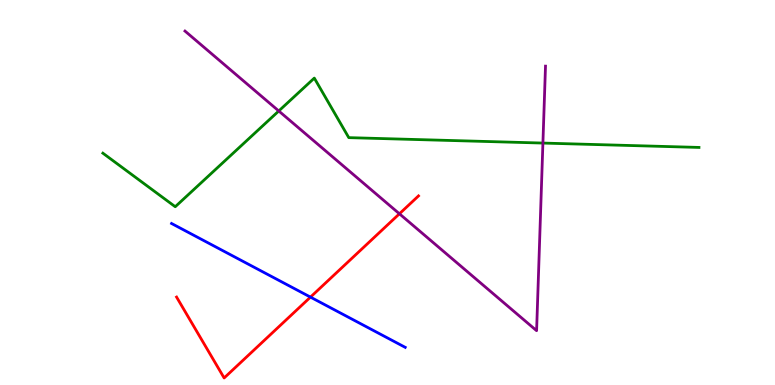[{'lines': ['blue', 'red'], 'intersections': [{'x': 4.01, 'y': 2.28}]}, {'lines': ['green', 'red'], 'intersections': []}, {'lines': ['purple', 'red'], 'intersections': [{'x': 5.15, 'y': 4.45}]}, {'lines': ['blue', 'green'], 'intersections': []}, {'lines': ['blue', 'purple'], 'intersections': []}, {'lines': ['green', 'purple'], 'intersections': [{'x': 3.6, 'y': 7.12}, {'x': 7.01, 'y': 6.28}]}]